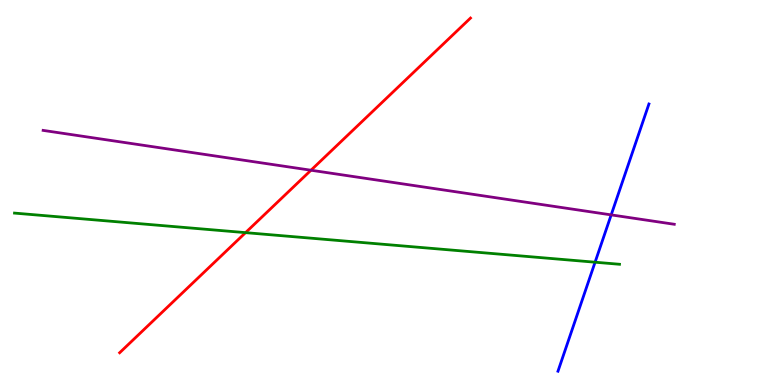[{'lines': ['blue', 'red'], 'intersections': []}, {'lines': ['green', 'red'], 'intersections': [{'x': 3.17, 'y': 3.96}]}, {'lines': ['purple', 'red'], 'intersections': [{'x': 4.01, 'y': 5.58}]}, {'lines': ['blue', 'green'], 'intersections': [{'x': 7.68, 'y': 3.19}]}, {'lines': ['blue', 'purple'], 'intersections': [{'x': 7.89, 'y': 4.42}]}, {'lines': ['green', 'purple'], 'intersections': []}]